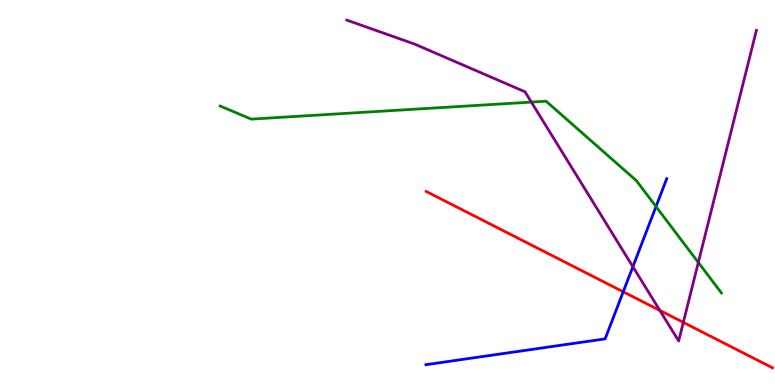[{'lines': ['blue', 'red'], 'intersections': [{'x': 8.04, 'y': 2.42}]}, {'lines': ['green', 'red'], 'intersections': []}, {'lines': ['purple', 'red'], 'intersections': [{'x': 8.51, 'y': 1.94}, {'x': 8.82, 'y': 1.63}]}, {'lines': ['blue', 'green'], 'intersections': [{'x': 8.46, 'y': 4.63}]}, {'lines': ['blue', 'purple'], 'intersections': [{'x': 8.17, 'y': 3.07}]}, {'lines': ['green', 'purple'], 'intersections': [{'x': 6.86, 'y': 7.35}, {'x': 9.01, 'y': 3.18}]}]